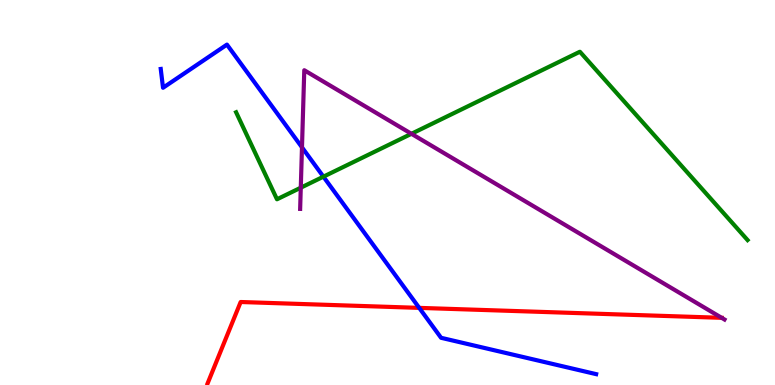[{'lines': ['blue', 'red'], 'intersections': [{'x': 5.41, 'y': 2.0}]}, {'lines': ['green', 'red'], 'intersections': []}, {'lines': ['purple', 'red'], 'intersections': [{'x': 9.31, 'y': 1.74}]}, {'lines': ['blue', 'green'], 'intersections': [{'x': 4.17, 'y': 5.41}]}, {'lines': ['blue', 'purple'], 'intersections': [{'x': 3.9, 'y': 6.17}]}, {'lines': ['green', 'purple'], 'intersections': [{'x': 3.88, 'y': 5.12}, {'x': 5.31, 'y': 6.52}]}]